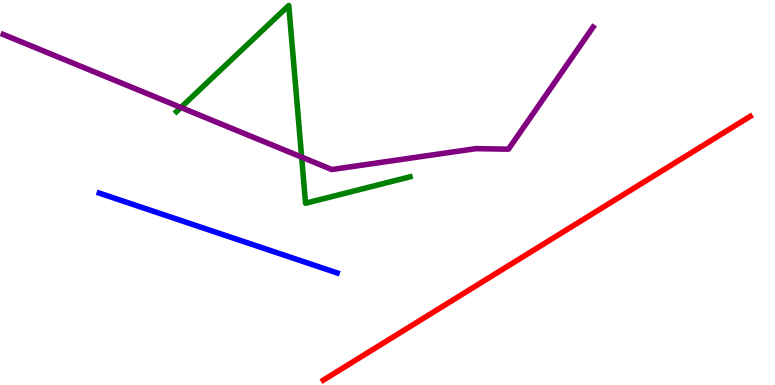[{'lines': ['blue', 'red'], 'intersections': []}, {'lines': ['green', 'red'], 'intersections': []}, {'lines': ['purple', 'red'], 'intersections': []}, {'lines': ['blue', 'green'], 'intersections': []}, {'lines': ['blue', 'purple'], 'intersections': []}, {'lines': ['green', 'purple'], 'intersections': [{'x': 2.33, 'y': 7.21}, {'x': 3.89, 'y': 5.92}]}]